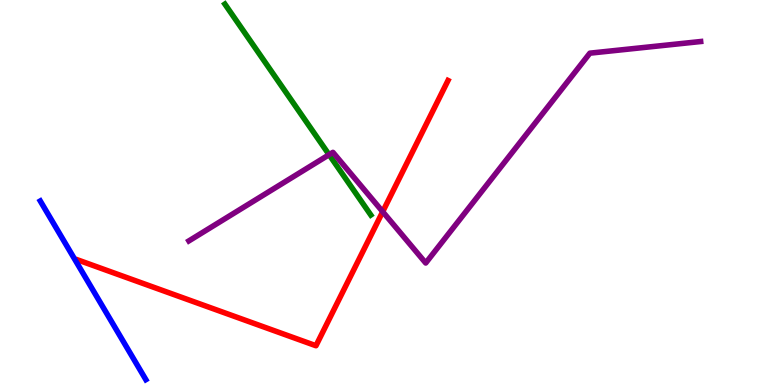[{'lines': ['blue', 'red'], 'intersections': []}, {'lines': ['green', 'red'], 'intersections': []}, {'lines': ['purple', 'red'], 'intersections': [{'x': 4.94, 'y': 4.5}]}, {'lines': ['blue', 'green'], 'intersections': []}, {'lines': ['blue', 'purple'], 'intersections': []}, {'lines': ['green', 'purple'], 'intersections': [{'x': 4.25, 'y': 5.98}]}]